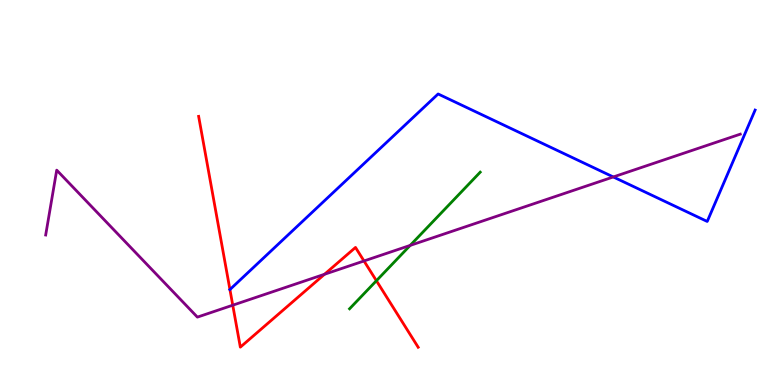[{'lines': ['blue', 'red'], 'intersections': [{'x': 2.97, 'y': 2.48}]}, {'lines': ['green', 'red'], 'intersections': [{'x': 4.86, 'y': 2.71}]}, {'lines': ['purple', 'red'], 'intersections': [{'x': 3.0, 'y': 2.07}, {'x': 4.19, 'y': 2.88}, {'x': 4.7, 'y': 3.22}]}, {'lines': ['blue', 'green'], 'intersections': []}, {'lines': ['blue', 'purple'], 'intersections': [{'x': 7.91, 'y': 5.4}]}, {'lines': ['green', 'purple'], 'intersections': [{'x': 5.29, 'y': 3.63}]}]